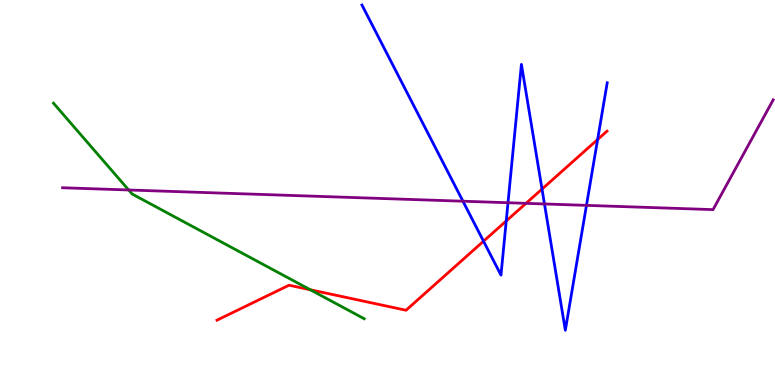[{'lines': ['blue', 'red'], 'intersections': [{'x': 6.24, 'y': 3.74}, {'x': 6.53, 'y': 4.26}, {'x': 6.99, 'y': 5.09}, {'x': 7.71, 'y': 6.38}]}, {'lines': ['green', 'red'], 'intersections': [{'x': 4.0, 'y': 2.47}]}, {'lines': ['purple', 'red'], 'intersections': [{'x': 6.79, 'y': 4.72}]}, {'lines': ['blue', 'green'], 'intersections': []}, {'lines': ['blue', 'purple'], 'intersections': [{'x': 5.97, 'y': 4.77}, {'x': 6.55, 'y': 4.73}, {'x': 7.03, 'y': 4.7}, {'x': 7.57, 'y': 4.67}]}, {'lines': ['green', 'purple'], 'intersections': [{'x': 1.66, 'y': 5.07}]}]